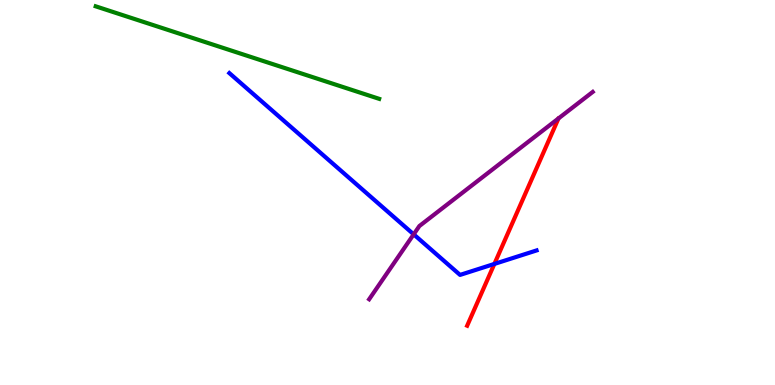[{'lines': ['blue', 'red'], 'intersections': [{'x': 6.38, 'y': 3.14}]}, {'lines': ['green', 'red'], 'intersections': []}, {'lines': ['purple', 'red'], 'intersections': []}, {'lines': ['blue', 'green'], 'intersections': []}, {'lines': ['blue', 'purple'], 'intersections': [{'x': 5.34, 'y': 3.91}]}, {'lines': ['green', 'purple'], 'intersections': []}]